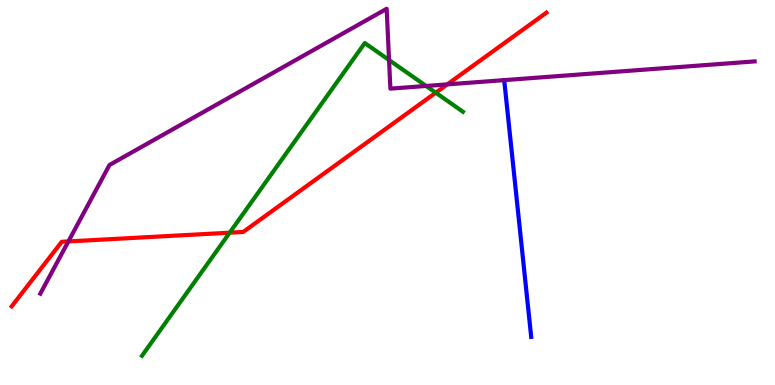[{'lines': ['blue', 'red'], 'intersections': []}, {'lines': ['green', 'red'], 'intersections': [{'x': 2.96, 'y': 3.96}, {'x': 5.62, 'y': 7.59}]}, {'lines': ['purple', 'red'], 'intersections': [{'x': 0.882, 'y': 3.73}, {'x': 5.77, 'y': 7.81}]}, {'lines': ['blue', 'green'], 'intersections': []}, {'lines': ['blue', 'purple'], 'intersections': []}, {'lines': ['green', 'purple'], 'intersections': [{'x': 5.02, 'y': 8.44}, {'x': 5.5, 'y': 7.77}]}]